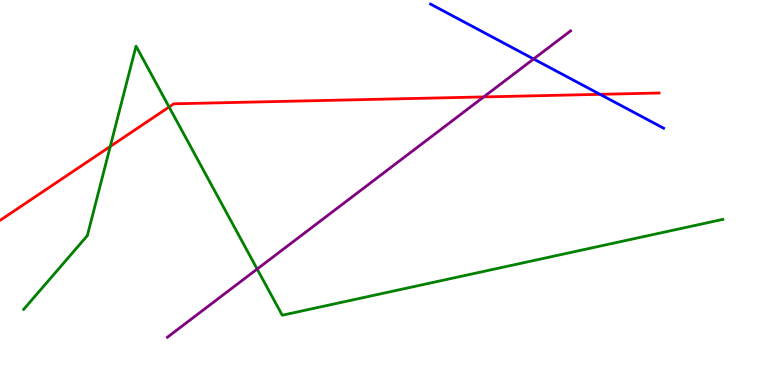[{'lines': ['blue', 'red'], 'intersections': [{'x': 7.74, 'y': 7.55}]}, {'lines': ['green', 'red'], 'intersections': [{'x': 1.42, 'y': 6.2}, {'x': 2.18, 'y': 7.22}]}, {'lines': ['purple', 'red'], 'intersections': [{'x': 6.24, 'y': 7.48}]}, {'lines': ['blue', 'green'], 'intersections': []}, {'lines': ['blue', 'purple'], 'intersections': [{'x': 6.89, 'y': 8.47}]}, {'lines': ['green', 'purple'], 'intersections': [{'x': 3.32, 'y': 3.01}]}]